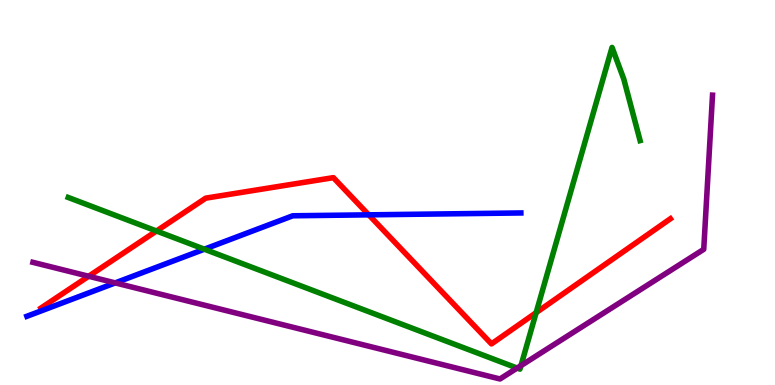[{'lines': ['blue', 'red'], 'intersections': [{'x': 4.76, 'y': 4.42}]}, {'lines': ['green', 'red'], 'intersections': [{'x': 2.02, 'y': 4.0}, {'x': 6.92, 'y': 1.88}]}, {'lines': ['purple', 'red'], 'intersections': [{'x': 1.14, 'y': 2.82}]}, {'lines': ['blue', 'green'], 'intersections': [{'x': 2.64, 'y': 3.53}]}, {'lines': ['blue', 'purple'], 'intersections': [{'x': 1.49, 'y': 2.65}]}, {'lines': ['green', 'purple'], 'intersections': [{'x': 6.67, 'y': 0.44}, {'x': 6.72, 'y': 0.504}]}]